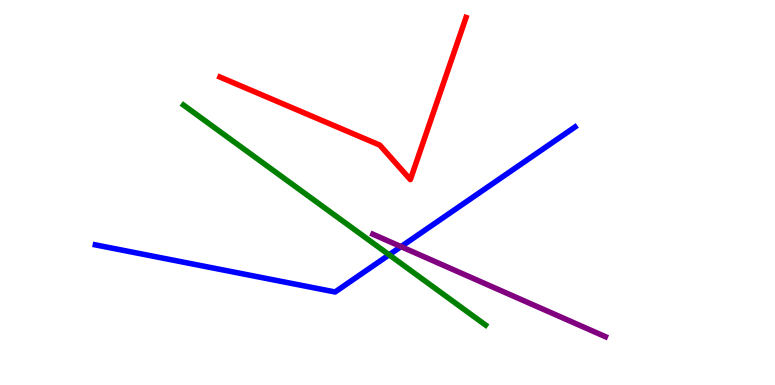[{'lines': ['blue', 'red'], 'intersections': []}, {'lines': ['green', 'red'], 'intersections': []}, {'lines': ['purple', 'red'], 'intersections': []}, {'lines': ['blue', 'green'], 'intersections': [{'x': 5.02, 'y': 3.38}]}, {'lines': ['blue', 'purple'], 'intersections': [{'x': 5.17, 'y': 3.59}]}, {'lines': ['green', 'purple'], 'intersections': []}]